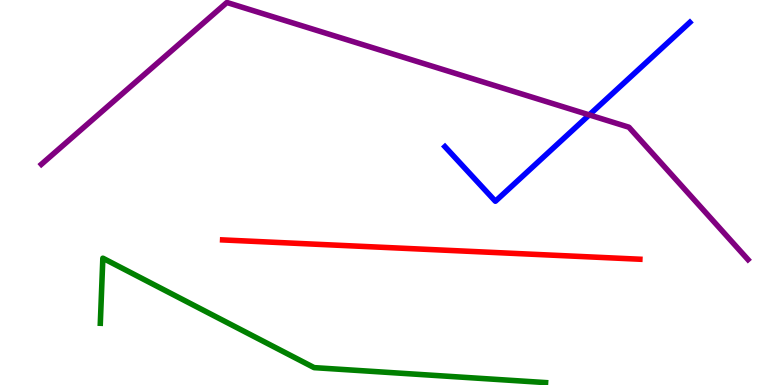[{'lines': ['blue', 'red'], 'intersections': []}, {'lines': ['green', 'red'], 'intersections': []}, {'lines': ['purple', 'red'], 'intersections': []}, {'lines': ['blue', 'green'], 'intersections': []}, {'lines': ['blue', 'purple'], 'intersections': [{'x': 7.6, 'y': 7.02}]}, {'lines': ['green', 'purple'], 'intersections': []}]